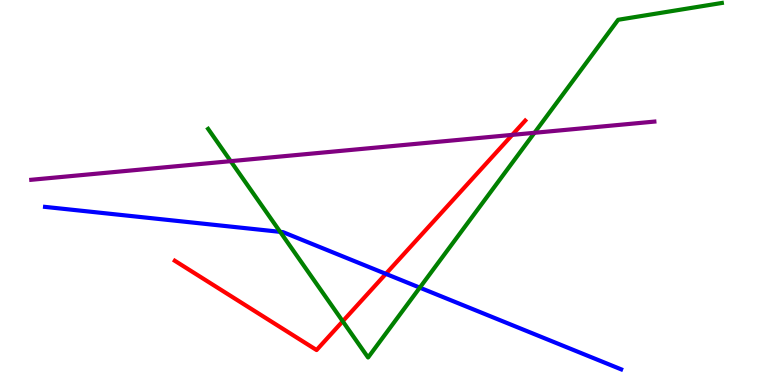[{'lines': ['blue', 'red'], 'intersections': [{'x': 4.98, 'y': 2.89}]}, {'lines': ['green', 'red'], 'intersections': [{'x': 4.42, 'y': 1.66}]}, {'lines': ['purple', 'red'], 'intersections': [{'x': 6.61, 'y': 6.5}]}, {'lines': ['blue', 'green'], 'intersections': [{'x': 3.62, 'y': 3.98}, {'x': 5.42, 'y': 2.53}]}, {'lines': ['blue', 'purple'], 'intersections': []}, {'lines': ['green', 'purple'], 'intersections': [{'x': 2.98, 'y': 5.81}, {'x': 6.9, 'y': 6.55}]}]